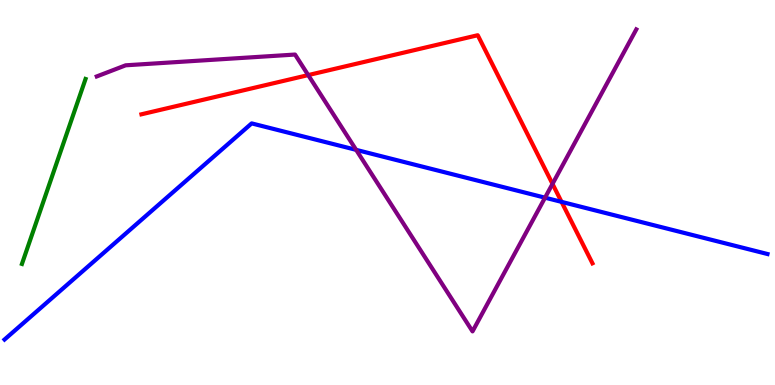[{'lines': ['blue', 'red'], 'intersections': [{'x': 7.25, 'y': 4.76}]}, {'lines': ['green', 'red'], 'intersections': []}, {'lines': ['purple', 'red'], 'intersections': [{'x': 3.98, 'y': 8.05}, {'x': 7.13, 'y': 5.22}]}, {'lines': ['blue', 'green'], 'intersections': []}, {'lines': ['blue', 'purple'], 'intersections': [{'x': 4.6, 'y': 6.11}, {'x': 7.03, 'y': 4.87}]}, {'lines': ['green', 'purple'], 'intersections': []}]